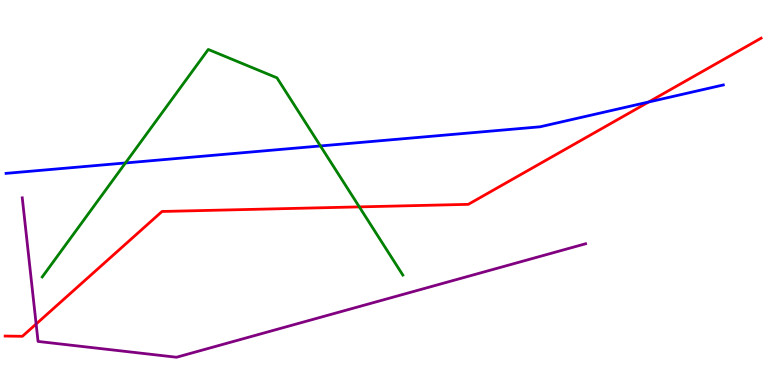[{'lines': ['blue', 'red'], 'intersections': [{'x': 8.37, 'y': 7.35}]}, {'lines': ['green', 'red'], 'intersections': [{'x': 4.64, 'y': 4.63}]}, {'lines': ['purple', 'red'], 'intersections': [{'x': 0.466, 'y': 1.58}]}, {'lines': ['blue', 'green'], 'intersections': [{'x': 1.62, 'y': 5.77}, {'x': 4.13, 'y': 6.21}]}, {'lines': ['blue', 'purple'], 'intersections': []}, {'lines': ['green', 'purple'], 'intersections': []}]